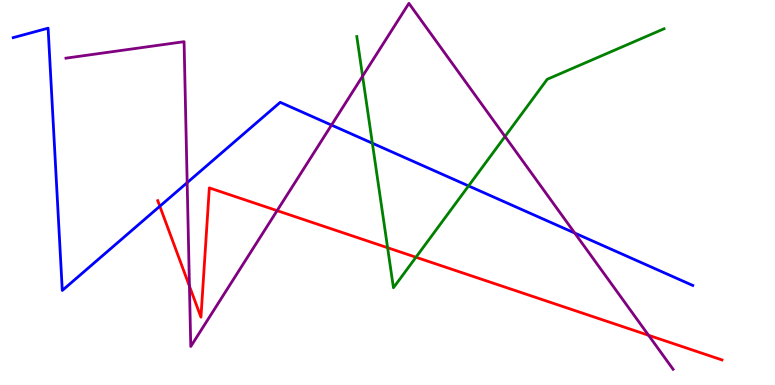[{'lines': ['blue', 'red'], 'intersections': [{'x': 2.06, 'y': 4.64}]}, {'lines': ['green', 'red'], 'intersections': [{'x': 5.0, 'y': 3.57}, {'x': 5.37, 'y': 3.32}]}, {'lines': ['purple', 'red'], 'intersections': [{'x': 2.44, 'y': 2.57}, {'x': 3.58, 'y': 4.53}, {'x': 8.37, 'y': 1.29}]}, {'lines': ['blue', 'green'], 'intersections': [{'x': 4.8, 'y': 6.28}, {'x': 6.05, 'y': 5.17}]}, {'lines': ['blue', 'purple'], 'intersections': [{'x': 2.42, 'y': 5.26}, {'x': 4.28, 'y': 6.75}, {'x': 7.42, 'y': 3.95}]}, {'lines': ['green', 'purple'], 'intersections': [{'x': 4.68, 'y': 8.02}, {'x': 6.52, 'y': 6.45}]}]